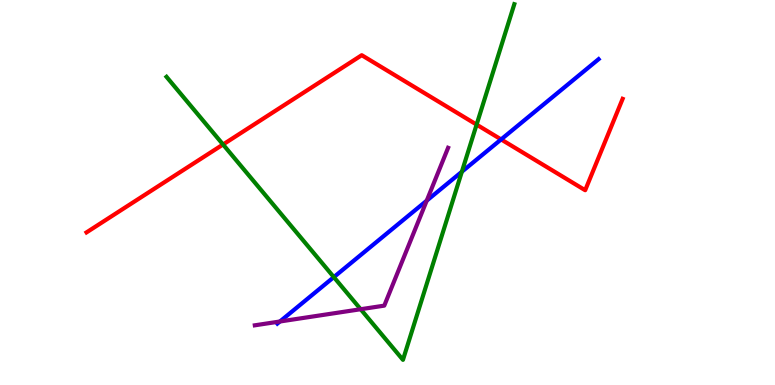[{'lines': ['blue', 'red'], 'intersections': [{'x': 6.47, 'y': 6.38}]}, {'lines': ['green', 'red'], 'intersections': [{'x': 2.88, 'y': 6.25}, {'x': 6.15, 'y': 6.76}]}, {'lines': ['purple', 'red'], 'intersections': []}, {'lines': ['blue', 'green'], 'intersections': [{'x': 4.31, 'y': 2.8}, {'x': 5.96, 'y': 5.54}]}, {'lines': ['blue', 'purple'], 'intersections': [{'x': 3.61, 'y': 1.65}, {'x': 5.51, 'y': 4.79}]}, {'lines': ['green', 'purple'], 'intersections': [{'x': 4.65, 'y': 1.97}]}]